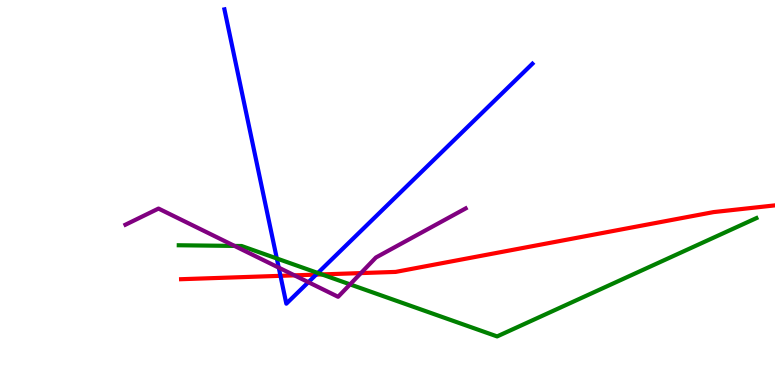[{'lines': ['blue', 'red'], 'intersections': [{'x': 3.62, 'y': 2.84}, {'x': 4.08, 'y': 2.87}]}, {'lines': ['green', 'red'], 'intersections': [{'x': 4.15, 'y': 2.87}]}, {'lines': ['purple', 'red'], 'intersections': [{'x': 3.8, 'y': 2.85}, {'x': 4.66, 'y': 2.91}]}, {'lines': ['blue', 'green'], 'intersections': [{'x': 3.57, 'y': 3.29}, {'x': 4.1, 'y': 2.91}]}, {'lines': ['blue', 'purple'], 'intersections': [{'x': 3.6, 'y': 3.05}, {'x': 3.98, 'y': 2.67}]}, {'lines': ['green', 'purple'], 'intersections': [{'x': 3.03, 'y': 3.61}, {'x': 4.52, 'y': 2.61}]}]